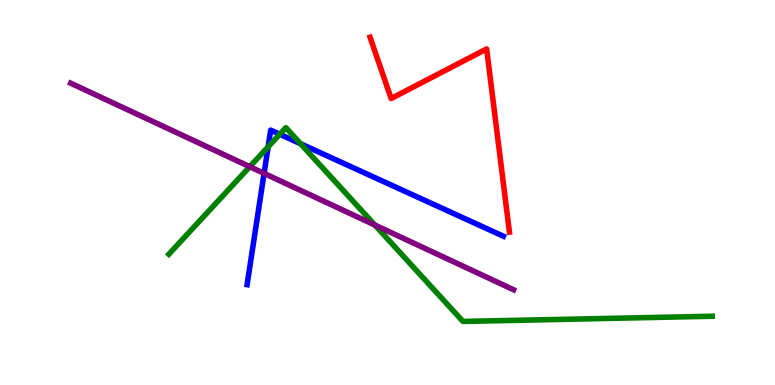[{'lines': ['blue', 'red'], 'intersections': []}, {'lines': ['green', 'red'], 'intersections': []}, {'lines': ['purple', 'red'], 'intersections': []}, {'lines': ['blue', 'green'], 'intersections': [{'x': 3.46, 'y': 6.19}, {'x': 3.61, 'y': 6.51}, {'x': 3.88, 'y': 6.27}]}, {'lines': ['blue', 'purple'], 'intersections': [{'x': 3.41, 'y': 5.5}]}, {'lines': ['green', 'purple'], 'intersections': [{'x': 3.22, 'y': 5.67}, {'x': 4.84, 'y': 4.15}]}]